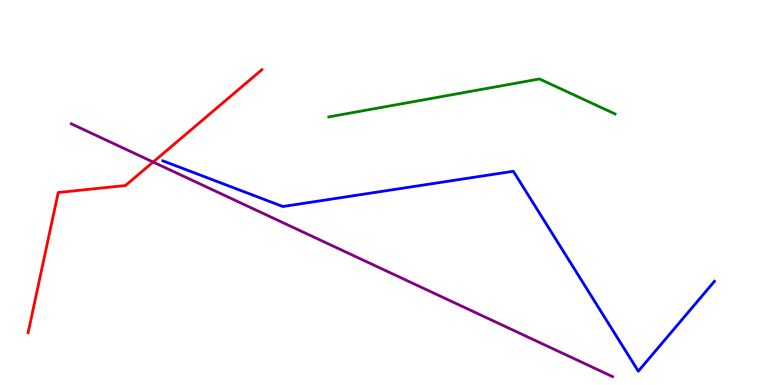[{'lines': ['blue', 'red'], 'intersections': []}, {'lines': ['green', 'red'], 'intersections': []}, {'lines': ['purple', 'red'], 'intersections': [{'x': 1.98, 'y': 5.79}]}, {'lines': ['blue', 'green'], 'intersections': []}, {'lines': ['blue', 'purple'], 'intersections': []}, {'lines': ['green', 'purple'], 'intersections': []}]